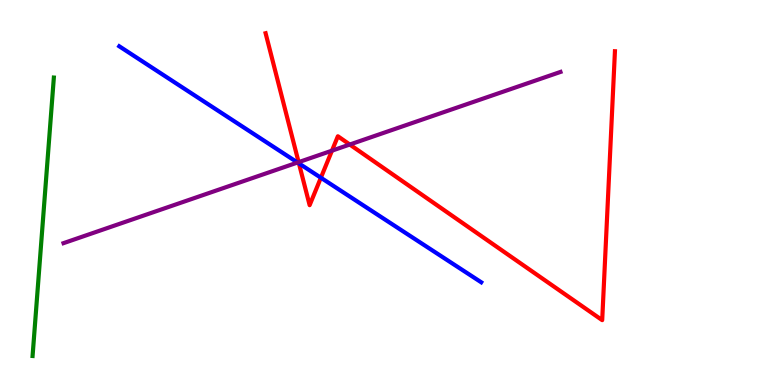[{'lines': ['blue', 'red'], 'intersections': [{'x': 3.86, 'y': 5.76}, {'x': 4.14, 'y': 5.38}]}, {'lines': ['green', 'red'], 'intersections': []}, {'lines': ['purple', 'red'], 'intersections': [{'x': 3.85, 'y': 5.79}, {'x': 4.28, 'y': 6.09}, {'x': 4.51, 'y': 6.25}]}, {'lines': ['blue', 'green'], 'intersections': []}, {'lines': ['blue', 'purple'], 'intersections': [{'x': 3.84, 'y': 5.78}]}, {'lines': ['green', 'purple'], 'intersections': []}]